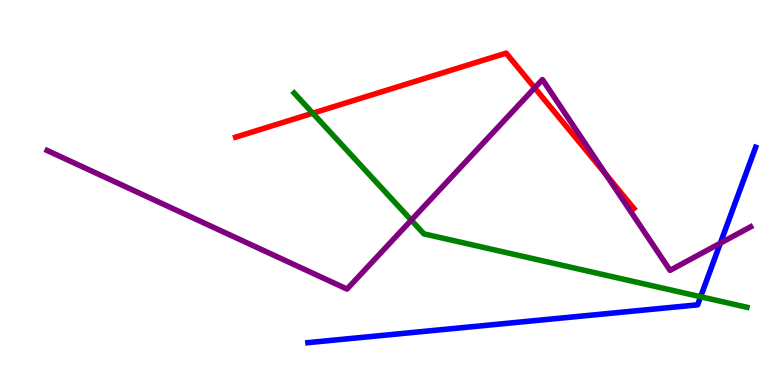[{'lines': ['blue', 'red'], 'intersections': []}, {'lines': ['green', 'red'], 'intersections': [{'x': 4.04, 'y': 7.06}]}, {'lines': ['purple', 'red'], 'intersections': [{'x': 6.9, 'y': 7.72}, {'x': 7.82, 'y': 5.47}]}, {'lines': ['blue', 'green'], 'intersections': [{'x': 9.04, 'y': 2.29}]}, {'lines': ['blue', 'purple'], 'intersections': [{'x': 9.29, 'y': 3.68}]}, {'lines': ['green', 'purple'], 'intersections': [{'x': 5.31, 'y': 4.28}]}]